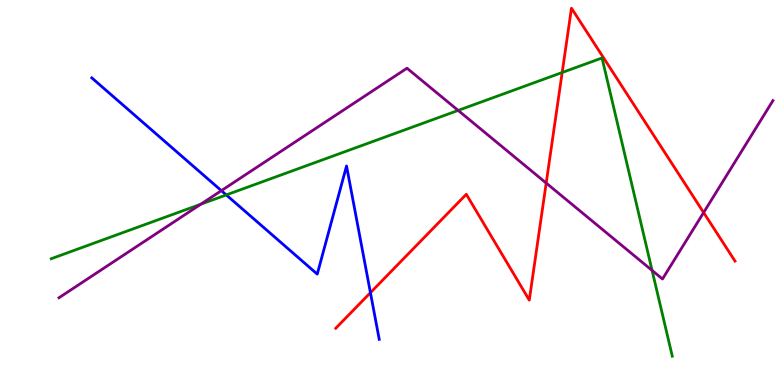[{'lines': ['blue', 'red'], 'intersections': [{'x': 4.78, 'y': 2.4}]}, {'lines': ['green', 'red'], 'intersections': [{'x': 7.25, 'y': 8.12}]}, {'lines': ['purple', 'red'], 'intersections': [{'x': 7.05, 'y': 5.25}, {'x': 9.08, 'y': 4.48}]}, {'lines': ['blue', 'green'], 'intersections': [{'x': 2.92, 'y': 4.94}]}, {'lines': ['blue', 'purple'], 'intersections': [{'x': 2.86, 'y': 5.05}]}, {'lines': ['green', 'purple'], 'intersections': [{'x': 2.59, 'y': 4.7}, {'x': 5.91, 'y': 7.13}, {'x': 8.41, 'y': 2.98}]}]